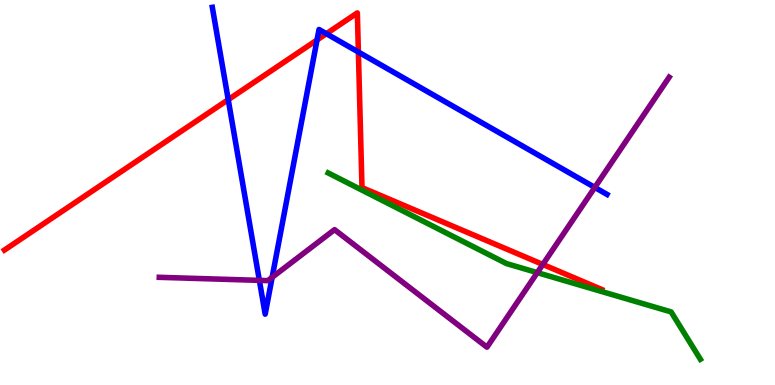[{'lines': ['blue', 'red'], 'intersections': [{'x': 2.94, 'y': 7.41}, {'x': 4.09, 'y': 8.96}, {'x': 4.21, 'y': 9.12}, {'x': 4.62, 'y': 8.65}]}, {'lines': ['green', 'red'], 'intersections': []}, {'lines': ['purple', 'red'], 'intersections': [{'x': 7.0, 'y': 3.13}]}, {'lines': ['blue', 'green'], 'intersections': []}, {'lines': ['blue', 'purple'], 'intersections': [{'x': 3.35, 'y': 2.72}, {'x': 3.51, 'y': 2.8}, {'x': 7.67, 'y': 5.13}]}, {'lines': ['green', 'purple'], 'intersections': [{'x': 6.93, 'y': 2.92}]}]